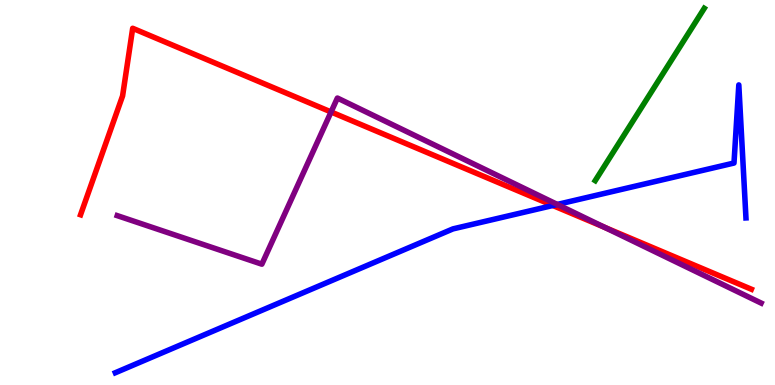[{'lines': ['blue', 'red'], 'intersections': [{'x': 7.13, 'y': 4.66}]}, {'lines': ['green', 'red'], 'intersections': []}, {'lines': ['purple', 'red'], 'intersections': [{'x': 4.27, 'y': 7.09}, {'x': 7.8, 'y': 4.09}]}, {'lines': ['blue', 'green'], 'intersections': []}, {'lines': ['blue', 'purple'], 'intersections': [{'x': 7.19, 'y': 4.69}]}, {'lines': ['green', 'purple'], 'intersections': []}]